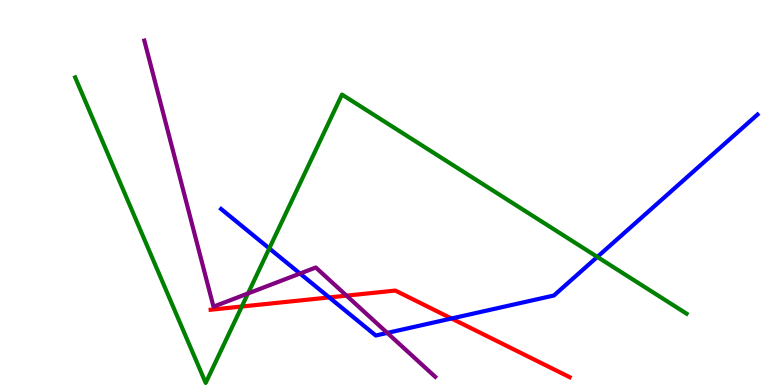[{'lines': ['blue', 'red'], 'intersections': [{'x': 4.25, 'y': 2.27}, {'x': 5.83, 'y': 1.73}]}, {'lines': ['green', 'red'], 'intersections': [{'x': 3.12, 'y': 2.04}]}, {'lines': ['purple', 'red'], 'intersections': [{'x': 4.47, 'y': 2.32}]}, {'lines': ['blue', 'green'], 'intersections': [{'x': 3.47, 'y': 3.55}, {'x': 7.71, 'y': 3.33}]}, {'lines': ['blue', 'purple'], 'intersections': [{'x': 3.87, 'y': 2.89}, {'x': 5.0, 'y': 1.35}]}, {'lines': ['green', 'purple'], 'intersections': [{'x': 3.2, 'y': 2.38}]}]